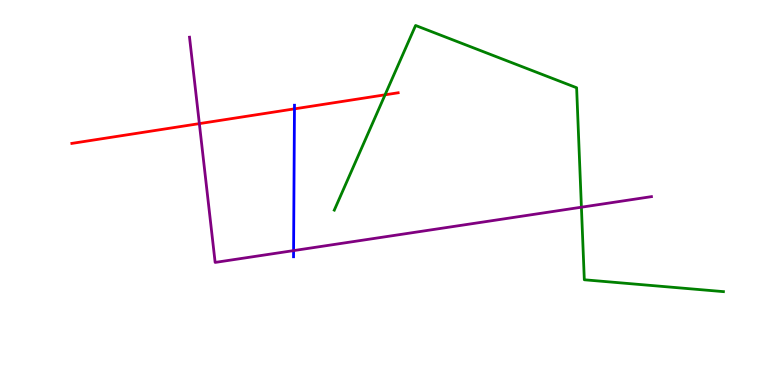[{'lines': ['blue', 'red'], 'intersections': [{'x': 3.8, 'y': 7.17}]}, {'lines': ['green', 'red'], 'intersections': [{'x': 4.97, 'y': 7.54}]}, {'lines': ['purple', 'red'], 'intersections': [{'x': 2.57, 'y': 6.79}]}, {'lines': ['blue', 'green'], 'intersections': []}, {'lines': ['blue', 'purple'], 'intersections': [{'x': 3.79, 'y': 3.49}]}, {'lines': ['green', 'purple'], 'intersections': [{'x': 7.5, 'y': 4.62}]}]